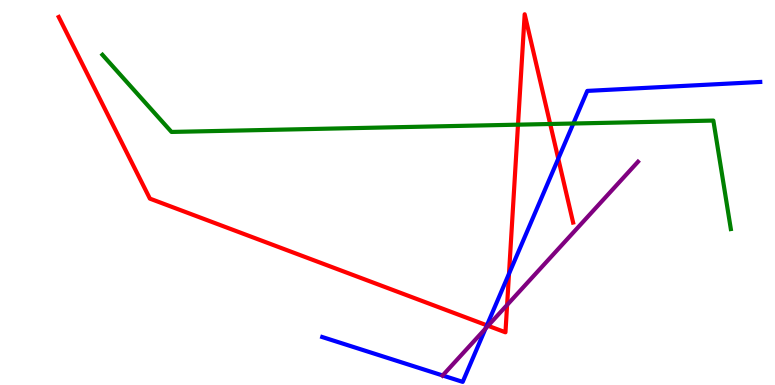[{'lines': ['blue', 'red'], 'intersections': [{'x': 6.28, 'y': 1.55}, {'x': 6.57, 'y': 2.89}, {'x': 7.2, 'y': 5.88}]}, {'lines': ['green', 'red'], 'intersections': [{'x': 6.68, 'y': 6.76}, {'x': 7.1, 'y': 6.78}]}, {'lines': ['purple', 'red'], 'intersections': [{'x': 6.3, 'y': 1.54}, {'x': 6.54, 'y': 2.08}]}, {'lines': ['blue', 'green'], 'intersections': [{'x': 7.4, 'y': 6.79}]}, {'lines': ['blue', 'purple'], 'intersections': [{'x': 5.71, 'y': 0.248}, {'x': 6.26, 'y': 1.47}]}, {'lines': ['green', 'purple'], 'intersections': []}]